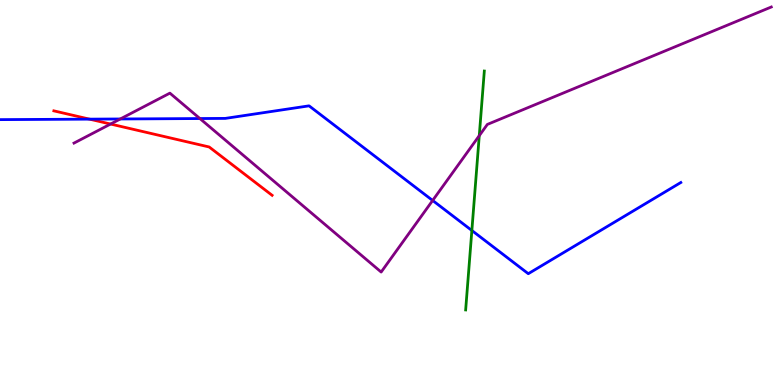[{'lines': ['blue', 'red'], 'intersections': [{'x': 1.15, 'y': 6.91}]}, {'lines': ['green', 'red'], 'intersections': []}, {'lines': ['purple', 'red'], 'intersections': [{'x': 1.43, 'y': 6.78}]}, {'lines': ['blue', 'green'], 'intersections': [{'x': 6.09, 'y': 4.01}]}, {'lines': ['blue', 'purple'], 'intersections': [{'x': 1.55, 'y': 6.91}, {'x': 2.58, 'y': 6.92}, {'x': 5.58, 'y': 4.79}]}, {'lines': ['green', 'purple'], 'intersections': [{'x': 6.18, 'y': 6.48}]}]